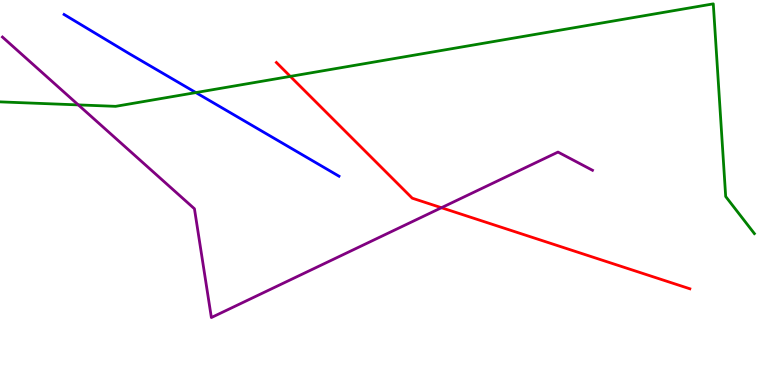[{'lines': ['blue', 'red'], 'intersections': []}, {'lines': ['green', 'red'], 'intersections': [{'x': 3.75, 'y': 8.02}]}, {'lines': ['purple', 'red'], 'intersections': [{'x': 5.7, 'y': 4.6}]}, {'lines': ['blue', 'green'], 'intersections': [{'x': 2.53, 'y': 7.6}]}, {'lines': ['blue', 'purple'], 'intersections': []}, {'lines': ['green', 'purple'], 'intersections': [{'x': 1.01, 'y': 7.28}]}]